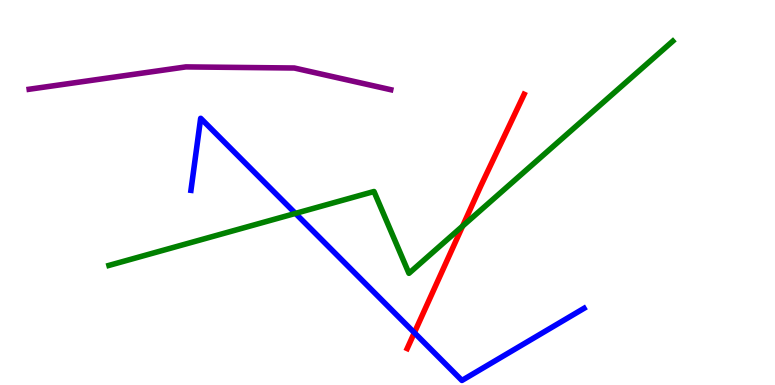[{'lines': ['blue', 'red'], 'intersections': [{'x': 5.35, 'y': 1.36}]}, {'lines': ['green', 'red'], 'intersections': [{'x': 5.97, 'y': 4.13}]}, {'lines': ['purple', 'red'], 'intersections': []}, {'lines': ['blue', 'green'], 'intersections': [{'x': 3.81, 'y': 4.46}]}, {'lines': ['blue', 'purple'], 'intersections': []}, {'lines': ['green', 'purple'], 'intersections': []}]